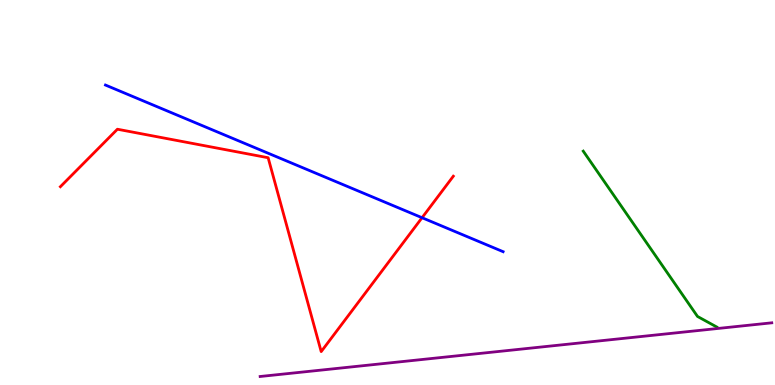[{'lines': ['blue', 'red'], 'intersections': [{'x': 5.45, 'y': 4.35}]}, {'lines': ['green', 'red'], 'intersections': []}, {'lines': ['purple', 'red'], 'intersections': []}, {'lines': ['blue', 'green'], 'intersections': []}, {'lines': ['blue', 'purple'], 'intersections': []}, {'lines': ['green', 'purple'], 'intersections': []}]